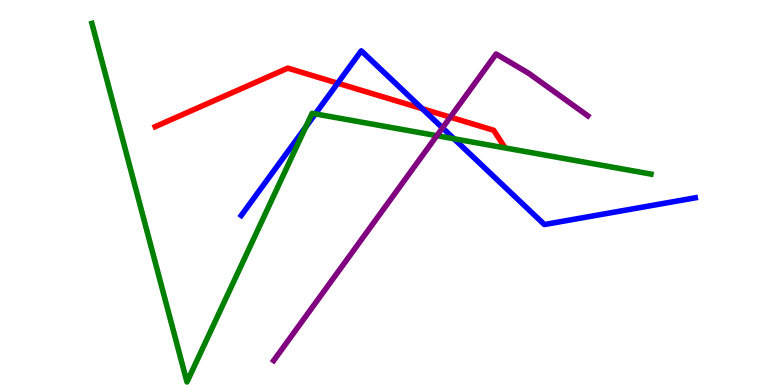[{'lines': ['blue', 'red'], 'intersections': [{'x': 4.36, 'y': 7.84}, {'x': 5.45, 'y': 7.18}]}, {'lines': ['green', 'red'], 'intersections': []}, {'lines': ['purple', 'red'], 'intersections': [{'x': 5.81, 'y': 6.96}]}, {'lines': ['blue', 'green'], 'intersections': [{'x': 3.94, 'y': 6.7}, {'x': 4.07, 'y': 7.04}, {'x': 5.86, 'y': 6.4}]}, {'lines': ['blue', 'purple'], 'intersections': [{'x': 5.71, 'y': 6.68}]}, {'lines': ['green', 'purple'], 'intersections': [{'x': 5.64, 'y': 6.48}]}]